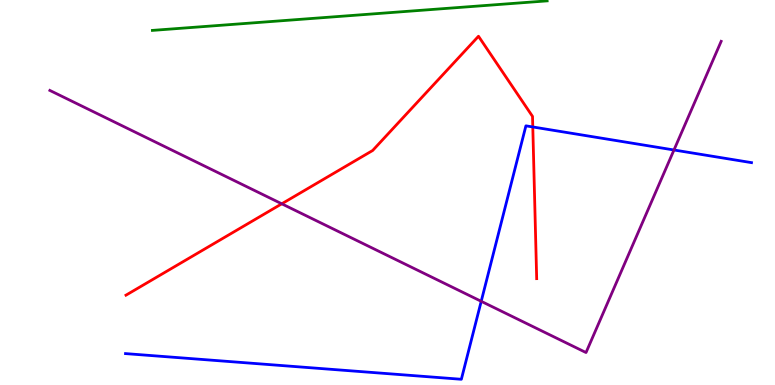[{'lines': ['blue', 'red'], 'intersections': [{'x': 6.87, 'y': 6.7}]}, {'lines': ['green', 'red'], 'intersections': []}, {'lines': ['purple', 'red'], 'intersections': [{'x': 3.64, 'y': 4.71}]}, {'lines': ['blue', 'green'], 'intersections': []}, {'lines': ['blue', 'purple'], 'intersections': [{'x': 6.21, 'y': 2.17}, {'x': 8.7, 'y': 6.1}]}, {'lines': ['green', 'purple'], 'intersections': []}]